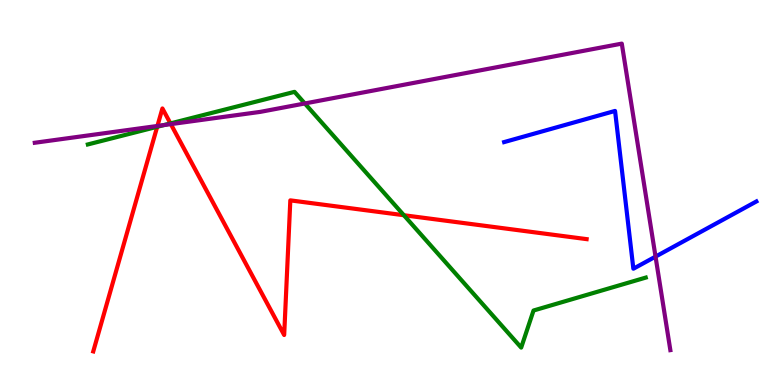[{'lines': ['blue', 'red'], 'intersections': []}, {'lines': ['green', 'red'], 'intersections': [{'x': 2.03, 'y': 6.71}, {'x': 2.2, 'y': 6.79}, {'x': 5.21, 'y': 4.41}]}, {'lines': ['purple', 'red'], 'intersections': [{'x': 2.03, 'y': 6.73}, {'x': 2.2, 'y': 6.78}]}, {'lines': ['blue', 'green'], 'intersections': []}, {'lines': ['blue', 'purple'], 'intersections': [{'x': 8.46, 'y': 3.33}]}, {'lines': ['green', 'purple'], 'intersections': [{'x': 2.12, 'y': 6.75}, {'x': 3.93, 'y': 7.31}]}]